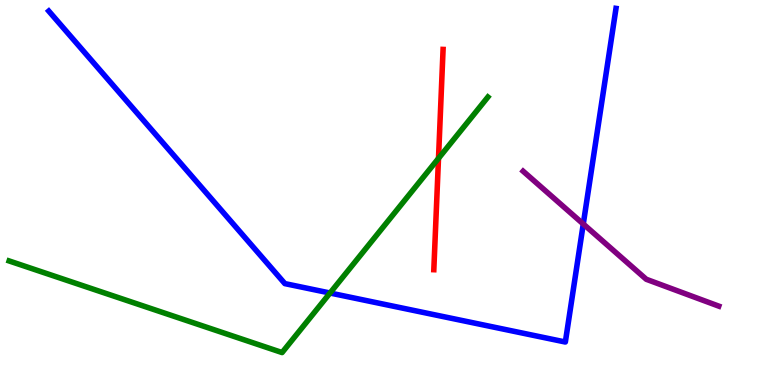[{'lines': ['blue', 'red'], 'intersections': []}, {'lines': ['green', 'red'], 'intersections': [{'x': 5.66, 'y': 5.89}]}, {'lines': ['purple', 'red'], 'intersections': []}, {'lines': ['blue', 'green'], 'intersections': [{'x': 4.26, 'y': 2.39}]}, {'lines': ['blue', 'purple'], 'intersections': [{'x': 7.53, 'y': 4.18}]}, {'lines': ['green', 'purple'], 'intersections': []}]